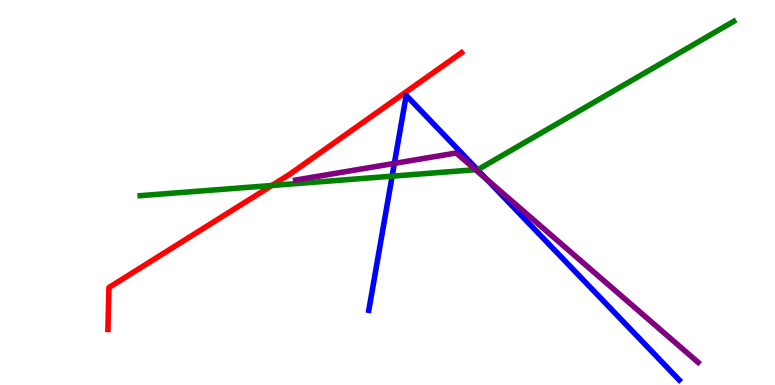[{'lines': ['blue', 'red'], 'intersections': []}, {'lines': ['green', 'red'], 'intersections': [{'x': 3.51, 'y': 5.18}]}, {'lines': ['purple', 'red'], 'intersections': []}, {'lines': ['blue', 'green'], 'intersections': [{'x': 5.06, 'y': 5.42}, {'x': 6.16, 'y': 5.6}]}, {'lines': ['blue', 'purple'], 'intersections': [{'x': 5.09, 'y': 5.76}, {'x': 6.28, 'y': 5.34}]}, {'lines': ['green', 'purple'], 'intersections': [{'x': 6.14, 'y': 5.59}]}]